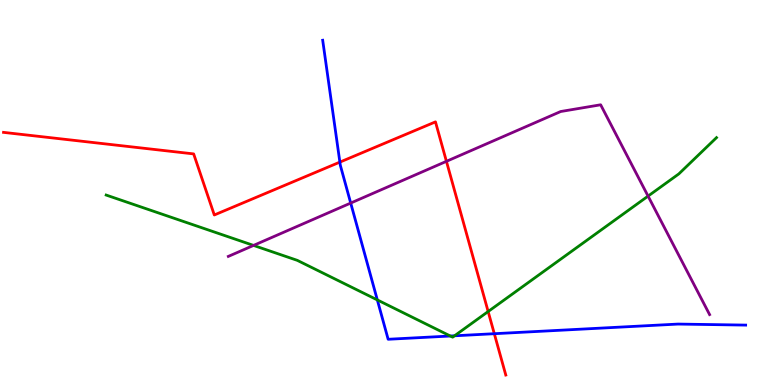[{'lines': ['blue', 'red'], 'intersections': [{'x': 4.39, 'y': 5.79}, {'x': 6.38, 'y': 1.33}]}, {'lines': ['green', 'red'], 'intersections': [{'x': 6.3, 'y': 1.91}]}, {'lines': ['purple', 'red'], 'intersections': [{'x': 5.76, 'y': 5.81}]}, {'lines': ['blue', 'green'], 'intersections': [{'x': 4.87, 'y': 2.21}, {'x': 5.81, 'y': 1.27}, {'x': 5.87, 'y': 1.28}]}, {'lines': ['blue', 'purple'], 'intersections': [{'x': 4.53, 'y': 4.73}]}, {'lines': ['green', 'purple'], 'intersections': [{'x': 3.27, 'y': 3.63}, {'x': 8.36, 'y': 4.91}]}]